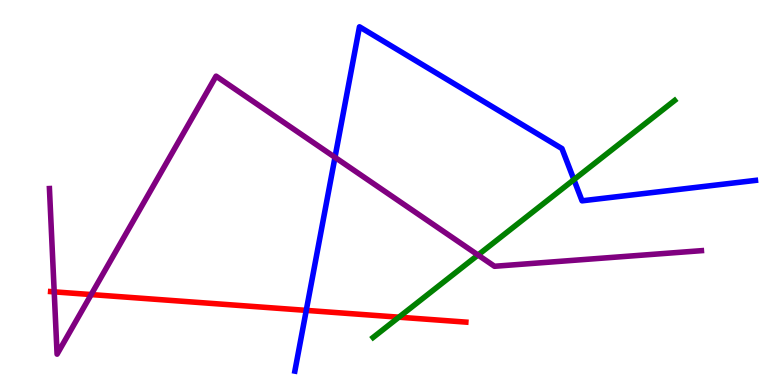[{'lines': ['blue', 'red'], 'intersections': [{'x': 3.95, 'y': 1.94}]}, {'lines': ['green', 'red'], 'intersections': [{'x': 5.15, 'y': 1.76}]}, {'lines': ['purple', 'red'], 'intersections': [{'x': 0.699, 'y': 2.42}, {'x': 1.18, 'y': 2.35}]}, {'lines': ['blue', 'green'], 'intersections': [{'x': 7.41, 'y': 5.33}]}, {'lines': ['blue', 'purple'], 'intersections': [{'x': 4.32, 'y': 5.91}]}, {'lines': ['green', 'purple'], 'intersections': [{'x': 6.17, 'y': 3.38}]}]